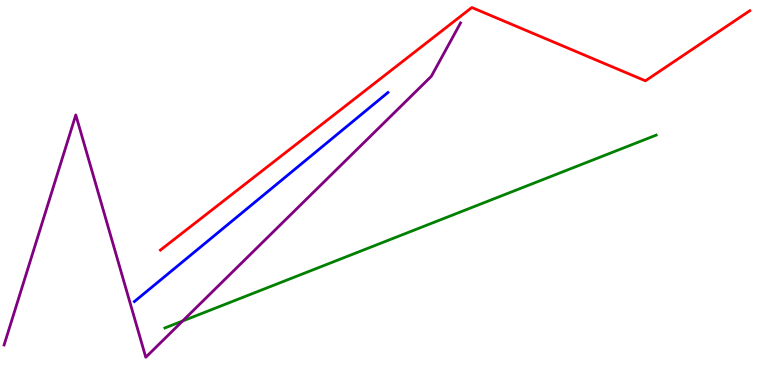[{'lines': ['blue', 'red'], 'intersections': []}, {'lines': ['green', 'red'], 'intersections': []}, {'lines': ['purple', 'red'], 'intersections': []}, {'lines': ['blue', 'green'], 'intersections': []}, {'lines': ['blue', 'purple'], 'intersections': []}, {'lines': ['green', 'purple'], 'intersections': [{'x': 2.36, 'y': 1.66}]}]